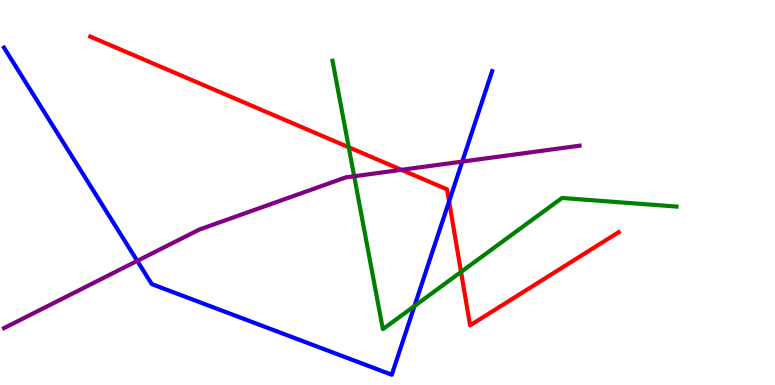[{'lines': ['blue', 'red'], 'intersections': [{'x': 5.79, 'y': 4.77}]}, {'lines': ['green', 'red'], 'intersections': [{'x': 4.5, 'y': 6.18}, {'x': 5.95, 'y': 2.94}]}, {'lines': ['purple', 'red'], 'intersections': [{'x': 5.18, 'y': 5.59}]}, {'lines': ['blue', 'green'], 'intersections': [{'x': 5.35, 'y': 2.05}]}, {'lines': ['blue', 'purple'], 'intersections': [{'x': 1.77, 'y': 3.22}, {'x': 5.96, 'y': 5.8}]}, {'lines': ['green', 'purple'], 'intersections': [{'x': 4.57, 'y': 5.42}]}]